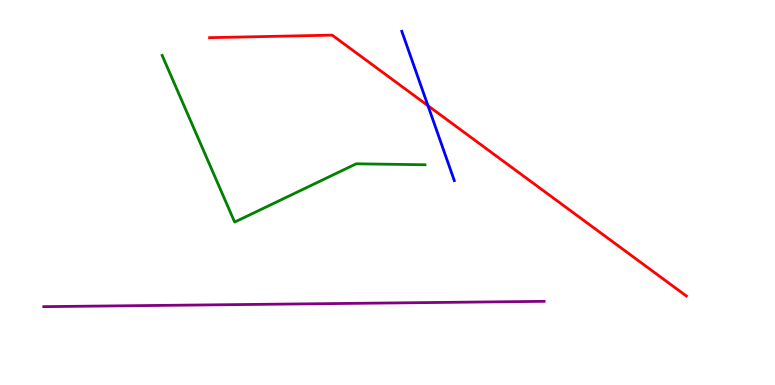[{'lines': ['blue', 'red'], 'intersections': [{'x': 5.52, 'y': 7.25}]}, {'lines': ['green', 'red'], 'intersections': []}, {'lines': ['purple', 'red'], 'intersections': []}, {'lines': ['blue', 'green'], 'intersections': []}, {'lines': ['blue', 'purple'], 'intersections': []}, {'lines': ['green', 'purple'], 'intersections': []}]